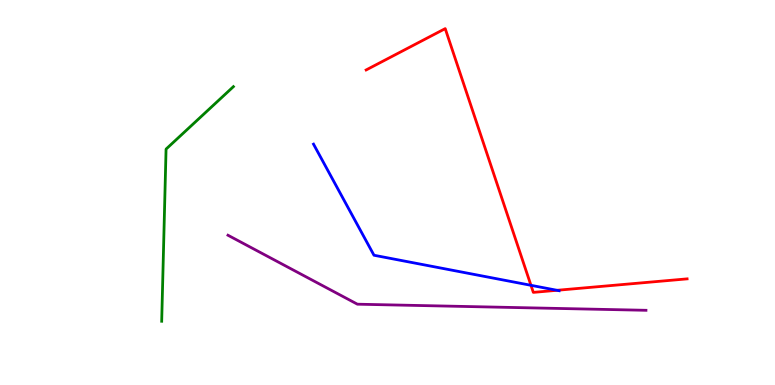[{'lines': ['blue', 'red'], 'intersections': [{'x': 6.85, 'y': 2.59}, {'x': 7.19, 'y': 2.46}]}, {'lines': ['green', 'red'], 'intersections': []}, {'lines': ['purple', 'red'], 'intersections': []}, {'lines': ['blue', 'green'], 'intersections': []}, {'lines': ['blue', 'purple'], 'intersections': []}, {'lines': ['green', 'purple'], 'intersections': []}]